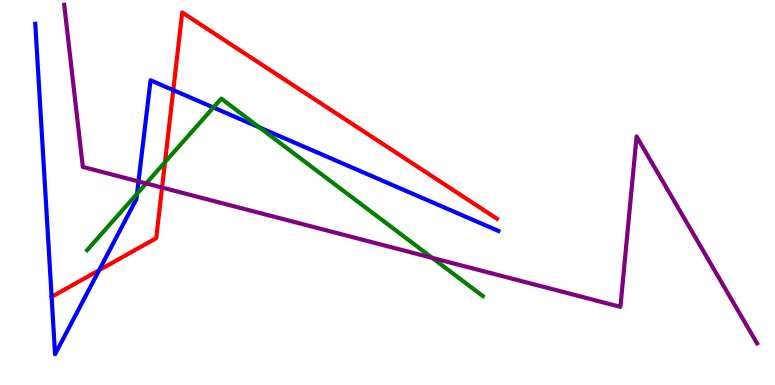[{'lines': ['blue', 'red'], 'intersections': [{'x': 1.28, 'y': 2.98}, {'x': 2.24, 'y': 7.66}]}, {'lines': ['green', 'red'], 'intersections': [{'x': 2.13, 'y': 5.79}]}, {'lines': ['purple', 'red'], 'intersections': [{'x': 2.09, 'y': 5.13}]}, {'lines': ['blue', 'green'], 'intersections': [{'x': 1.77, 'y': 4.97}, {'x': 2.75, 'y': 7.21}, {'x': 3.35, 'y': 6.69}]}, {'lines': ['blue', 'purple'], 'intersections': [{'x': 1.79, 'y': 5.29}]}, {'lines': ['green', 'purple'], 'intersections': [{'x': 1.89, 'y': 5.24}, {'x': 5.58, 'y': 3.3}]}]